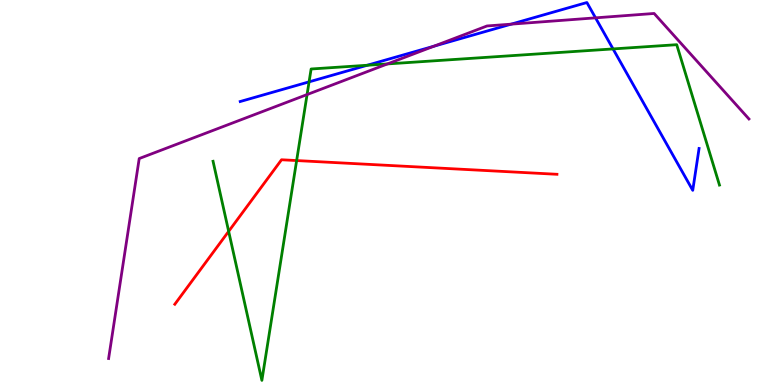[{'lines': ['blue', 'red'], 'intersections': []}, {'lines': ['green', 'red'], 'intersections': [{'x': 2.95, 'y': 3.99}, {'x': 3.83, 'y': 5.83}]}, {'lines': ['purple', 'red'], 'intersections': []}, {'lines': ['blue', 'green'], 'intersections': [{'x': 3.99, 'y': 7.87}, {'x': 4.74, 'y': 8.3}, {'x': 7.91, 'y': 8.73}]}, {'lines': ['blue', 'purple'], 'intersections': [{'x': 5.6, 'y': 8.8}, {'x': 6.6, 'y': 9.37}, {'x': 7.68, 'y': 9.54}]}, {'lines': ['green', 'purple'], 'intersections': [{'x': 3.96, 'y': 7.54}, {'x': 5.0, 'y': 8.34}]}]